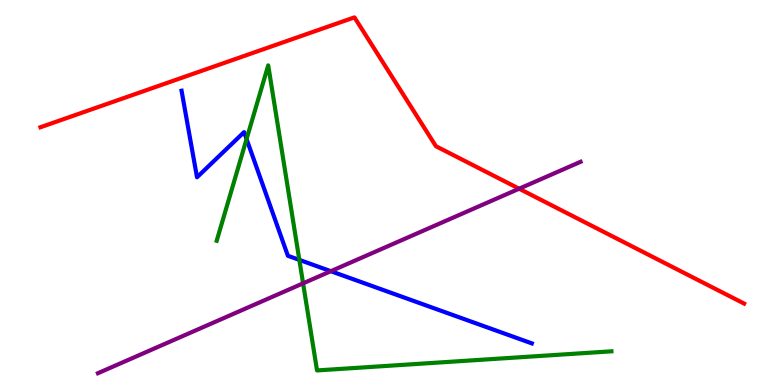[{'lines': ['blue', 'red'], 'intersections': []}, {'lines': ['green', 'red'], 'intersections': []}, {'lines': ['purple', 'red'], 'intersections': [{'x': 6.7, 'y': 5.1}]}, {'lines': ['blue', 'green'], 'intersections': [{'x': 3.18, 'y': 6.39}, {'x': 3.86, 'y': 3.25}]}, {'lines': ['blue', 'purple'], 'intersections': [{'x': 4.27, 'y': 2.96}]}, {'lines': ['green', 'purple'], 'intersections': [{'x': 3.91, 'y': 2.64}]}]